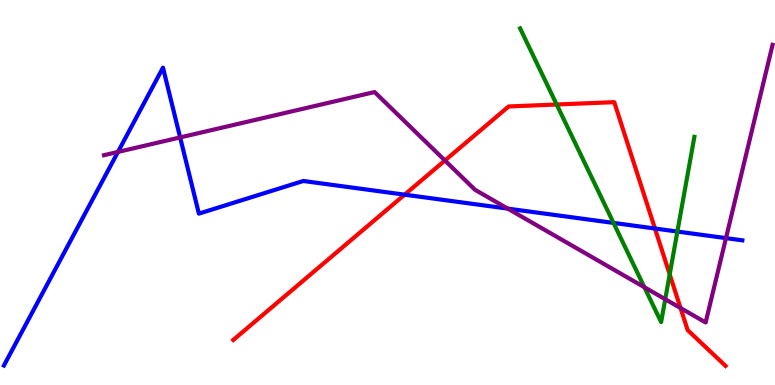[{'lines': ['blue', 'red'], 'intersections': [{'x': 5.22, 'y': 4.94}, {'x': 8.45, 'y': 4.06}]}, {'lines': ['green', 'red'], 'intersections': [{'x': 7.18, 'y': 7.29}, {'x': 8.64, 'y': 2.87}]}, {'lines': ['purple', 'red'], 'intersections': [{'x': 5.74, 'y': 5.83}, {'x': 8.78, 'y': 2.0}]}, {'lines': ['blue', 'green'], 'intersections': [{'x': 7.92, 'y': 4.21}, {'x': 8.74, 'y': 3.99}]}, {'lines': ['blue', 'purple'], 'intersections': [{'x': 1.52, 'y': 6.05}, {'x': 2.32, 'y': 6.43}, {'x': 6.55, 'y': 4.58}, {'x': 9.37, 'y': 3.82}]}, {'lines': ['green', 'purple'], 'intersections': [{'x': 8.31, 'y': 2.54}, {'x': 8.58, 'y': 2.23}]}]